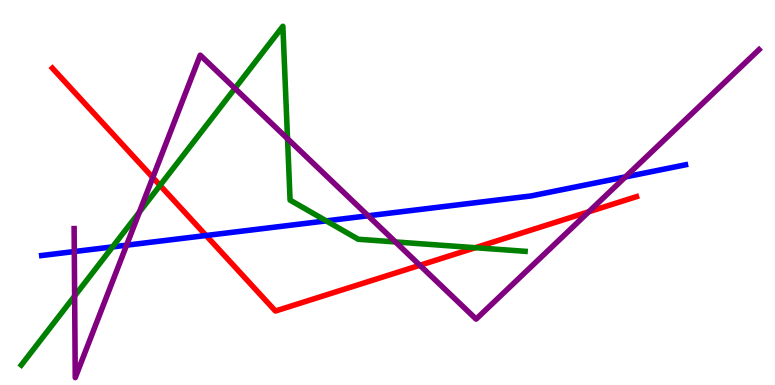[{'lines': ['blue', 'red'], 'intersections': [{'x': 2.66, 'y': 3.88}]}, {'lines': ['green', 'red'], 'intersections': [{'x': 2.07, 'y': 5.18}, {'x': 6.13, 'y': 3.57}]}, {'lines': ['purple', 'red'], 'intersections': [{'x': 1.97, 'y': 5.39}, {'x': 5.42, 'y': 3.11}, {'x': 7.6, 'y': 4.5}]}, {'lines': ['blue', 'green'], 'intersections': [{'x': 1.45, 'y': 3.59}, {'x': 4.21, 'y': 4.26}]}, {'lines': ['blue', 'purple'], 'intersections': [{'x': 0.959, 'y': 3.47}, {'x': 1.63, 'y': 3.63}, {'x': 4.75, 'y': 4.4}, {'x': 8.07, 'y': 5.4}]}, {'lines': ['green', 'purple'], 'intersections': [{'x': 0.963, 'y': 2.31}, {'x': 1.8, 'y': 4.49}, {'x': 3.03, 'y': 7.7}, {'x': 3.71, 'y': 6.4}, {'x': 5.1, 'y': 3.72}]}]